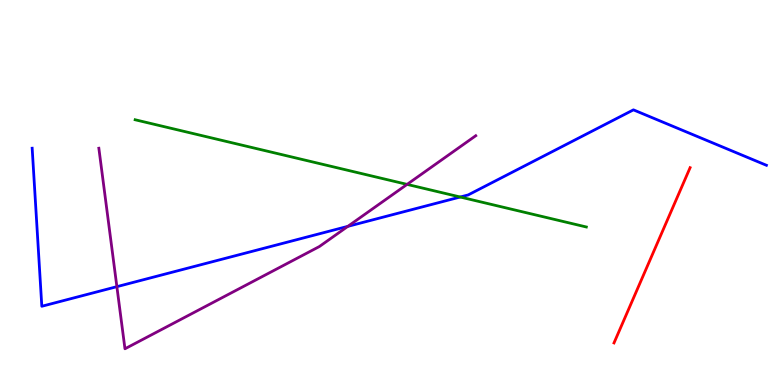[{'lines': ['blue', 'red'], 'intersections': []}, {'lines': ['green', 'red'], 'intersections': []}, {'lines': ['purple', 'red'], 'intersections': []}, {'lines': ['blue', 'green'], 'intersections': [{'x': 5.94, 'y': 4.88}]}, {'lines': ['blue', 'purple'], 'intersections': [{'x': 1.51, 'y': 2.55}, {'x': 4.49, 'y': 4.12}]}, {'lines': ['green', 'purple'], 'intersections': [{'x': 5.25, 'y': 5.21}]}]